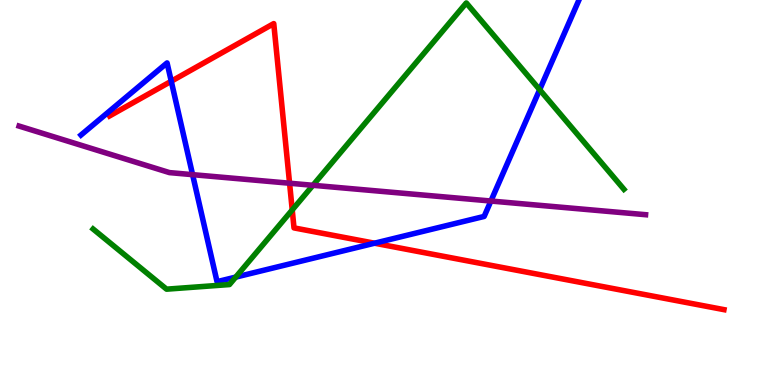[{'lines': ['blue', 'red'], 'intersections': [{'x': 2.21, 'y': 7.89}, {'x': 4.83, 'y': 3.68}]}, {'lines': ['green', 'red'], 'intersections': [{'x': 3.77, 'y': 4.55}]}, {'lines': ['purple', 'red'], 'intersections': [{'x': 3.74, 'y': 5.24}]}, {'lines': ['blue', 'green'], 'intersections': [{'x': 3.04, 'y': 2.8}, {'x': 6.96, 'y': 7.67}]}, {'lines': ['blue', 'purple'], 'intersections': [{'x': 2.49, 'y': 5.46}, {'x': 6.33, 'y': 4.78}]}, {'lines': ['green', 'purple'], 'intersections': [{'x': 4.04, 'y': 5.19}]}]